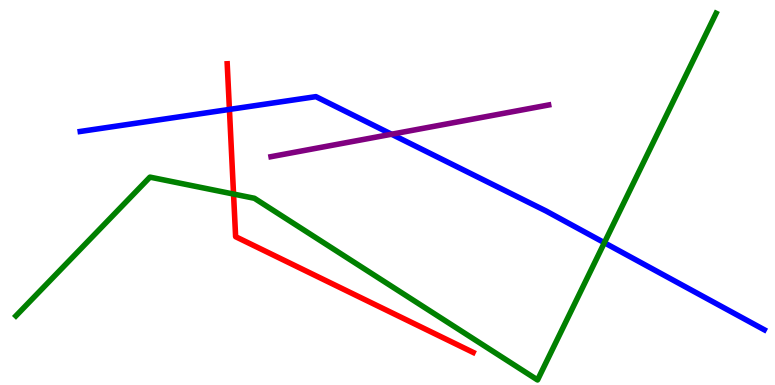[{'lines': ['blue', 'red'], 'intersections': [{'x': 2.96, 'y': 7.16}]}, {'lines': ['green', 'red'], 'intersections': [{'x': 3.01, 'y': 4.96}]}, {'lines': ['purple', 'red'], 'intersections': []}, {'lines': ['blue', 'green'], 'intersections': [{'x': 7.8, 'y': 3.7}]}, {'lines': ['blue', 'purple'], 'intersections': [{'x': 5.05, 'y': 6.51}]}, {'lines': ['green', 'purple'], 'intersections': []}]